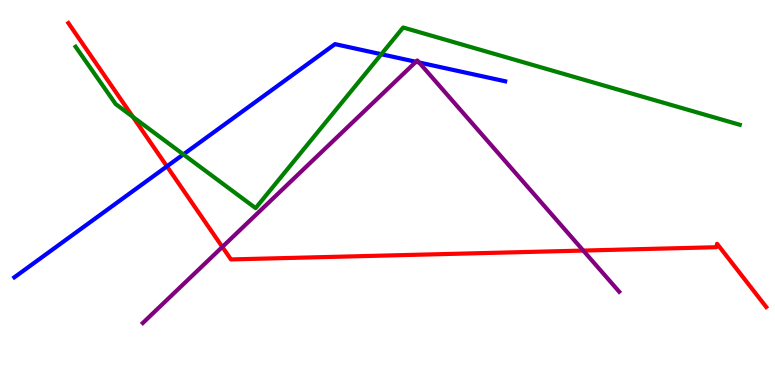[{'lines': ['blue', 'red'], 'intersections': [{'x': 2.15, 'y': 5.68}]}, {'lines': ['green', 'red'], 'intersections': [{'x': 1.71, 'y': 6.96}]}, {'lines': ['purple', 'red'], 'intersections': [{'x': 2.87, 'y': 3.59}, {'x': 7.53, 'y': 3.49}]}, {'lines': ['blue', 'green'], 'intersections': [{'x': 2.37, 'y': 5.99}, {'x': 4.92, 'y': 8.59}]}, {'lines': ['blue', 'purple'], 'intersections': [{'x': 5.37, 'y': 8.4}, {'x': 5.41, 'y': 8.38}]}, {'lines': ['green', 'purple'], 'intersections': []}]